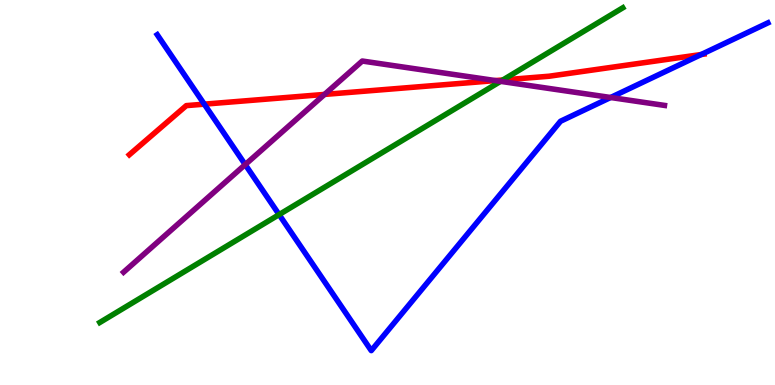[{'lines': ['blue', 'red'], 'intersections': [{'x': 2.64, 'y': 7.29}, {'x': 9.05, 'y': 8.58}]}, {'lines': ['green', 'red'], 'intersections': [{'x': 6.49, 'y': 7.92}]}, {'lines': ['purple', 'red'], 'intersections': [{'x': 4.19, 'y': 7.55}, {'x': 6.39, 'y': 7.91}]}, {'lines': ['blue', 'green'], 'intersections': [{'x': 3.6, 'y': 4.43}]}, {'lines': ['blue', 'purple'], 'intersections': [{'x': 3.16, 'y': 5.73}, {'x': 7.88, 'y': 7.47}]}, {'lines': ['green', 'purple'], 'intersections': [{'x': 6.46, 'y': 7.89}]}]